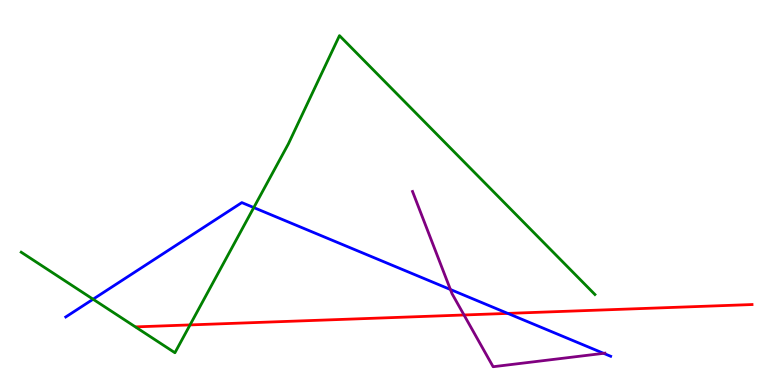[{'lines': ['blue', 'red'], 'intersections': [{'x': 6.55, 'y': 1.86}]}, {'lines': ['green', 'red'], 'intersections': [{'x': 2.45, 'y': 1.56}]}, {'lines': ['purple', 'red'], 'intersections': [{'x': 5.99, 'y': 1.82}]}, {'lines': ['blue', 'green'], 'intersections': [{'x': 1.2, 'y': 2.23}, {'x': 3.27, 'y': 4.61}]}, {'lines': ['blue', 'purple'], 'intersections': [{'x': 5.81, 'y': 2.48}, {'x': 7.79, 'y': 0.823}]}, {'lines': ['green', 'purple'], 'intersections': []}]